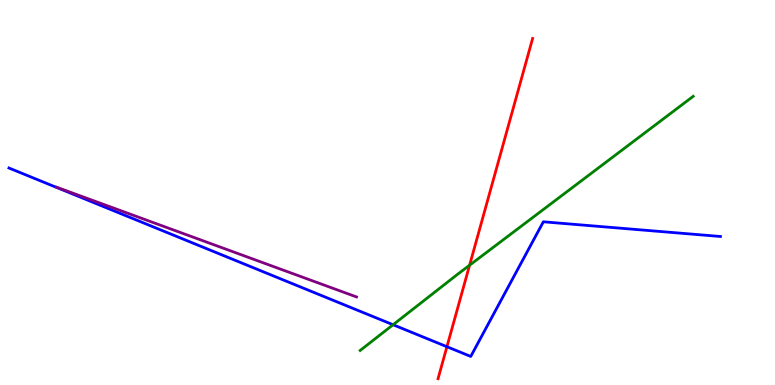[{'lines': ['blue', 'red'], 'intersections': [{'x': 5.77, 'y': 0.994}]}, {'lines': ['green', 'red'], 'intersections': [{'x': 6.06, 'y': 3.11}]}, {'lines': ['purple', 'red'], 'intersections': []}, {'lines': ['blue', 'green'], 'intersections': [{'x': 5.07, 'y': 1.57}]}, {'lines': ['blue', 'purple'], 'intersections': []}, {'lines': ['green', 'purple'], 'intersections': []}]